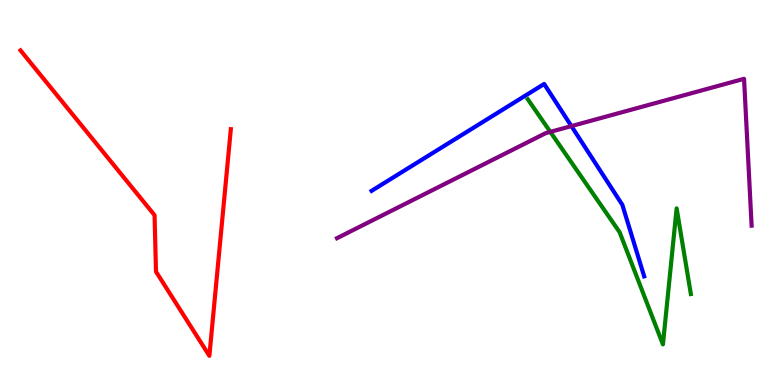[{'lines': ['blue', 'red'], 'intersections': []}, {'lines': ['green', 'red'], 'intersections': []}, {'lines': ['purple', 'red'], 'intersections': []}, {'lines': ['blue', 'green'], 'intersections': []}, {'lines': ['blue', 'purple'], 'intersections': [{'x': 7.37, 'y': 6.72}]}, {'lines': ['green', 'purple'], 'intersections': [{'x': 7.1, 'y': 6.57}]}]